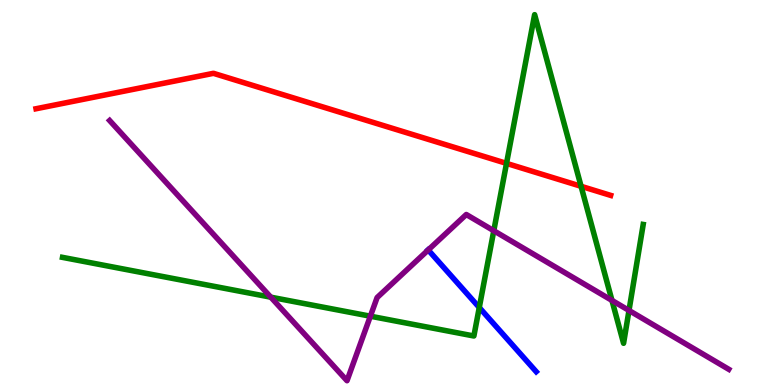[{'lines': ['blue', 'red'], 'intersections': []}, {'lines': ['green', 'red'], 'intersections': [{'x': 6.54, 'y': 5.76}, {'x': 7.5, 'y': 5.16}]}, {'lines': ['purple', 'red'], 'intersections': []}, {'lines': ['blue', 'green'], 'intersections': [{'x': 6.18, 'y': 2.01}]}, {'lines': ['blue', 'purple'], 'intersections': [{'x': 5.53, 'y': 3.51}]}, {'lines': ['green', 'purple'], 'intersections': [{'x': 3.49, 'y': 2.28}, {'x': 4.78, 'y': 1.79}, {'x': 6.37, 'y': 4.01}, {'x': 7.9, 'y': 2.2}, {'x': 8.12, 'y': 1.94}]}]